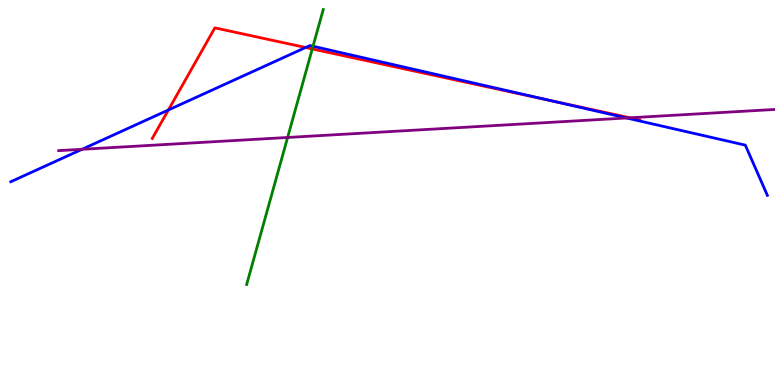[{'lines': ['blue', 'red'], 'intersections': [{'x': 2.17, 'y': 7.14}, {'x': 3.94, 'y': 8.77}, {'x': 7.1, 'y': 7.39}]}, {'lines': ['green', 'red'], 'intersections': [{'x': 4.03, 'y': 8.73}]}, {'lines': ['purple', 'red'], 'intersections': [{'x': 8.13, 'y': 6.94}]}, {'lines': ['blue', 'green'], 'intersections': [{'x': 4.04, 'y': 8.8}]}, {'lines': ['blue', 'purple'], 'intersections': [{'x': 1.06, 'y': 6.12}, {'x': 8.08, 'y': 6.94}]}, {'lines': ['green', 'purple'], 'intersections': [{'x': 3.71, 'y': 6.43}]}]